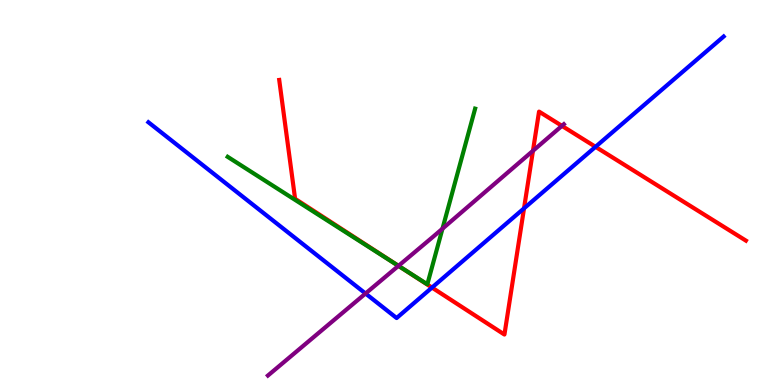[{'lines': ['blue', 'red'], 'intersections': [{'x': 5.57, 'y': 2.53}, {'x': 6.76, 'y': 4.59}, {'x': 7.68, 'y': 6.19}]}, {'lines': ['green', 'red'], 'intersections': [{'x': 5.19, 'y': 3.04}]}, {'lines': ['purple', 'red'], 'intersections': [{'x': 5.14, 'y': 3.1}, {'x': 6.88, 'y': 6.08}, {'x': 7.25, 'y': 6.73}]}, {'lines': ['blue', 'green'], 'intersections': []}, {'lines': ['blue', 'purple'], 'intersections': [{'x': 4.72, 'y': 2.38}]}, {'lines': ['green', 'purple'], 'intersections': [{'x': 5.14, 'y': 3.09}, {'x': 5.71, 'y': 4.06}]}]